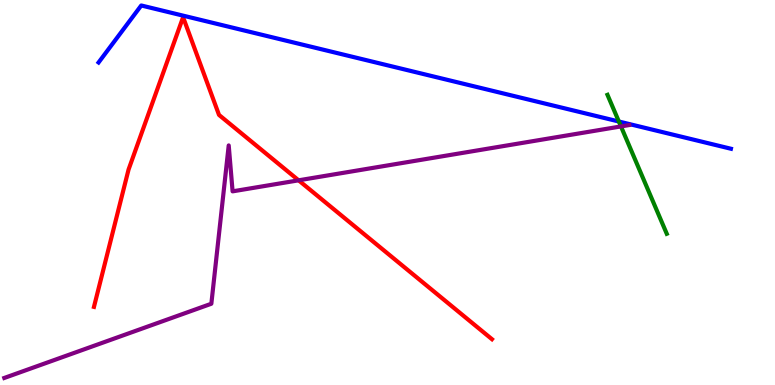[{'lines': ['blue', 'red'], 'intersections': []}, {'lines': ['green', 'red'], 'intersections': []}, {'lines': ['purple', 'red'], 'intersections': [{'x': 3.85, 'y': 5.32}]}, {'lines': ['blue', 'green'], 'intersections': [{'x': 7.99, 'y': 6.84}]}, {'lines': ['blue', 'purple'], 'intersections': []}, {'lines': ['green', 'purple'], 'intersections': [{'x': 8.01, 'y': 6.72}]}]